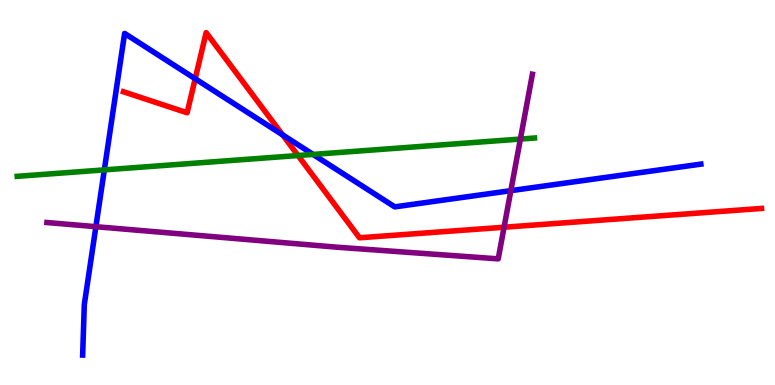[{'lines': ['blue', 'red'], 'intersections': [{'x': 2.52, 'y': 7.95}, {'x': 3.65, 'y': 6.5}]}, {'lines': ['green', 'red'], 'intersections': [{'x': 3.85, 'y': 5.96}]}, {'lines': ['purple', 'red'], 'intersections': [{'x': 6.5, 'y': 4.1}]}, {'lines': ['blue', 'green'], 'intersections': [{'x': 1.35, 'y': 5.59}, {'x': 4.04, 'y': 5.99}]}, {'lines': ['blue', 'purple'], 'intersections': [{'x': 1.24, 'y': 4.11}, {'x': 6.59, 'y': 5.05}]}, {'lines': ['green', 'purple'], 'intersections': [{'x': 6.71, 'y': 6.39}]}]